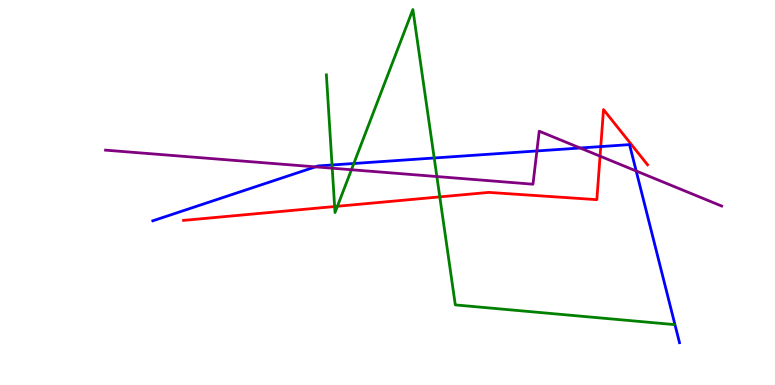[{'lines': ['blue', 'red'], 'intersections': [{'x': 7.75, 'y': 6.19}]}, {'lines': ['green', 'red'], 'intersections': [{'x': 4.32, 'y': 4.64}, {'x': 4.35, 'y': 4.64}, {'x': 5.67, 'y': 4.89}]}, {'lines': ['purple', 'red'], 'intersections': [{'x': 7.74, 'y': 5.94}]}, {'lines': ['blue', 'green'], 'intersections': [{'x': 4.28, 'y': 5.71}, {'x': 4.57, 'y': 5.75}, {'x': 5.6, 'y': 5.9}]}, {'lines': ['blue', 'purple'], 'intersections': [{'x': 4.07, 'y': 5.67}, {'x': 6.93, 'y': 6.08}, {'x': 7.49, 'y': 6.16}, {'x': 8.21, 'y': 5.56}]}, {'lines': ['green', 'purple'], 'intersections': [{'x': 4.29, 'y': 5.63}, {'x': 4.53, 'y': 5.59}, {'x': 5.64, 'y': 5.41}]}]